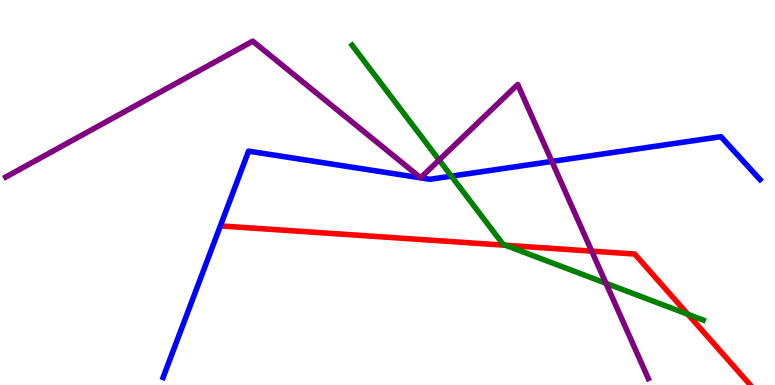[{'lines': ['blue', 'red'], 'intersections': []}, {'lines': ['green', 'red'], 'intersections': [{'x': 6.52, 'y': 3.63}, {'x': 8.88, 'y': 1.84}]}, {'lines': ['purple', 'red'], 'intersections': [{'x': 7.64, 'y': 3.48}]}, {'lines': ['blue', 'green'], 'intersections': [{'x': 5.82, 'y': 5.42}]}, {'lines': ['blue', 'purple'], 'intersections': [{'x': 7.12, 'y': 5.81}]}, {'lines': ['green', 'purple'], 'intersections': [{'x': 5.67, 'y': 5.84}, {'x': 7.82, 'y': 2.64}]}]